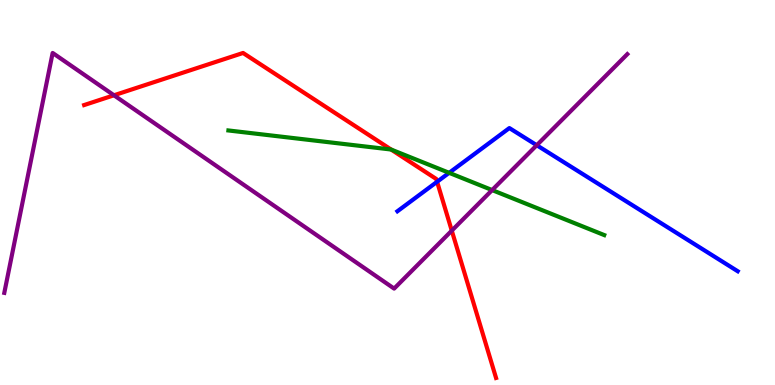[{'lines': ['blue', 'red'], 'intersections': [{'x': 5.64, 'y': 5.28}]}, {'lines': ['green', 'red'], 'intersections': [{'x': 5.05, 'y': 6.12}]}, {'lines': ['purple', 'red'], 'intersections': [{'x': 1.47, 'y': 7.53}, {'x': 5.83, 'y': 4.01}]}, {'lines': ['blue', 'green'], 'intersections': [{'x': 5.8, 'y': 5.51}]}, {'lines': ['blue', 'purple'], 'intersections': [{'x': 6.93, 'y': 6.23}]}, {'lines': ['green', 'purple'], 'intersections': [{'x': 6.35, 'y': 5.06}]}]